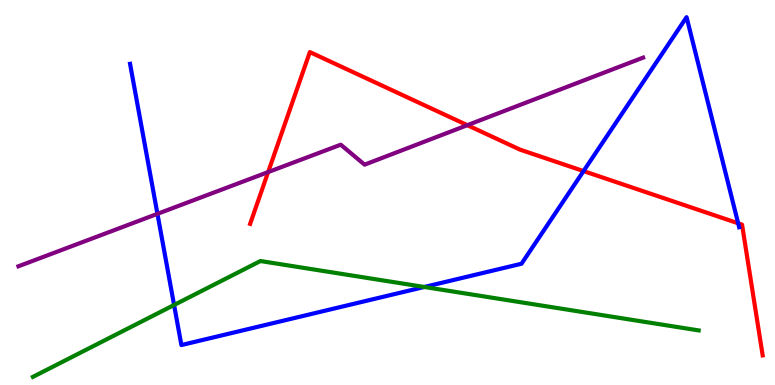[{'lines': ['blue', 'red'], 'intersections': [{'x': 7.53, 'y': 5.56}, {'x': 9.52, 'y': 4.2}]}, {'lines': ['green', 'red'], 'intersections': []}, {'lines': ['purple', 'red'], 'intersections': [{'x': 3.46, 'y': 5.53}, {'x': 6.03, 'y': 6.75}]}, {'lines': ['blue', 'green'], 'intersections': [{'x': 2.25, 'y': 2.08}, {'x': 5.47, 'y': 2.55}]}, {'lines': ['blue', 'purple'], 'intersections': [{'x': 2.03, 'y': 4.45}]}, {'lines': ['green', 'purple'], 'intersections': []}]